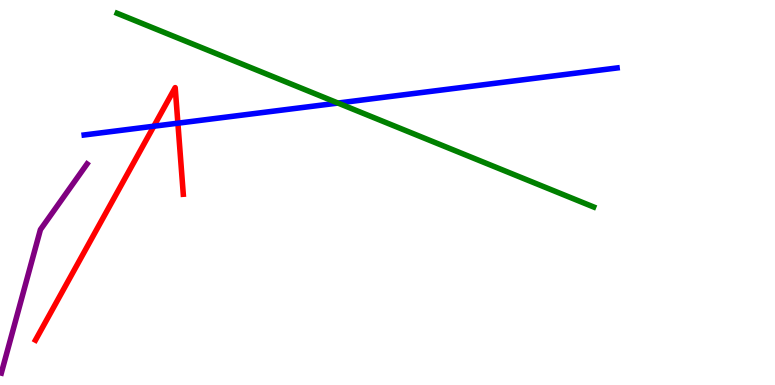[{'lines': ['blue', 'red'], 'intersections': [{'x': 1.98, 'y': 6.72}, {'x': 2.3, 'y': 6.8}]}, {'lines': ['green', 'red'], 'intersections': []}, {'lines': ['purple', 'red'], 'intersections': []}, {'lines': ['blue', 'green'], 'intersections': [{'x': 4.36, 'y': 7.32}]}, {'lines': ['blue', 'purple'], 'intersections': []}, {'lines': ['green', 'purple'], 'intersections': []}]